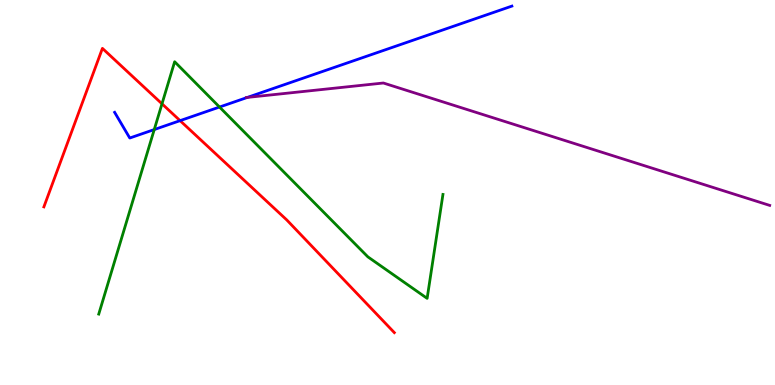[{'lines': ['blue', 'red'], 'intersections': [{'x': 2.32, 'y': 6.87}]}, {'lines': ['green', 'red'], 'intersections': [{'x': 2.09, 'y': 7.3}]}, {'lines': ['purple', 'red'], 'intersections': []}, {'lines': ['blue', 'green'], 'intersections': [{'x': 1.99, 'y': 6.63}, {'x': 2.83, 'y': 7.22}]}, {'lines': ['blue', 'purple'], 'intersections': [{'x': 3.19, 'y': 7.47}]}, {'lines': ['green', 'purple'], 'intersections': []}]